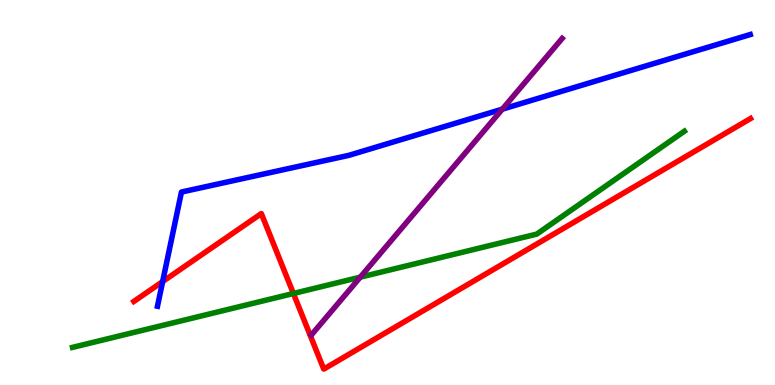[{'lines': ['blue', 'red'], 'intersections': [{'x': 2.1, 'y': 2.69}]}, {'lines': ['green', 'red'], 'intersections': [{'x': 3.79, 'y': 2.38}]}, {'lines': ['purple', 'red'], 'intersections': []}, {'lines': ['blue', 'green'], 'intersections': []}, {'lines': ['blue', 'purple'], 'intersections': [{'x': 6.48, 'y': 7.16}]}, {'lines': ['green', 'purple'], 'intersections': [{'x': 4.65, 'y': 2.8}]}]